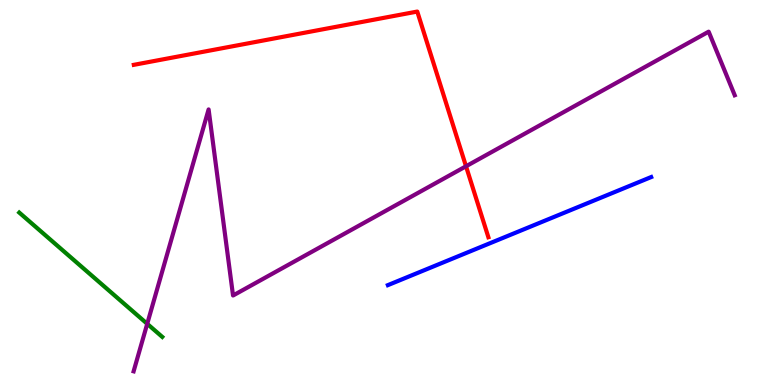[{'lines': ['blue', 'red'], 'intersections': []}, {'lines': ['green', 'red'], 'intersections': []}, {'lines': ['purple', 'red'], 'intersections': [{'x': 6.01, 'y': 5.68}]}, {'lines': ['blue', 'green'], 'intersections': []}, {'lines': ['blue', 'purple'], 'intersections': []}, {'lines': ['green', 'purple'], 'intersections': [{'x': 1.9, 'y': 1.59}]}]